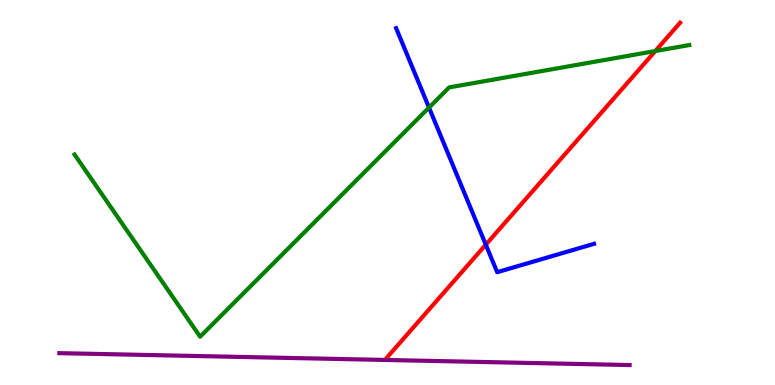[{'lines': ['blue', 'red'], 'intersections': [{'x': 6.27, 'y': 3.64}]}, {'lines': ['green', 'red'], 'intersections': [{'x': 8.46, 'y': 8.67}]}, {'lines': ['purple', 'red'], 'intersections': []}, {'lines': ['blue', 'green'], 'intersections': [{'x': 5.54, 'y': 7.21}]}, {'lines': ['blue', 'purple'], 'intersections': []}, {'lines': ['green', 'purple'], 'intersections': []}]